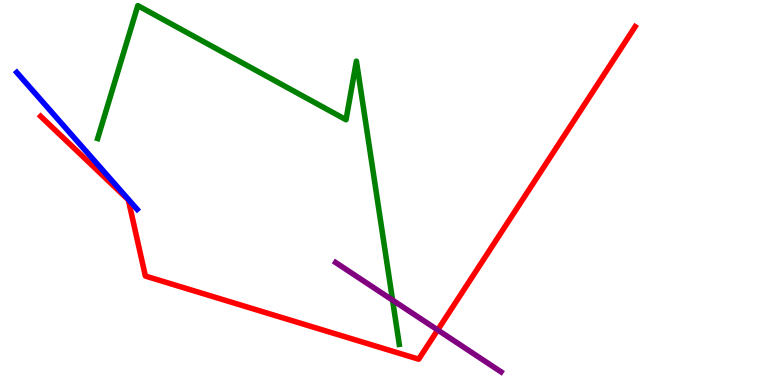[{'lines': ['blue', 'red'], 'intersections': []}, {'lines': ['green', 'red'], 'intersections': []}, {'lines': ['purple', 'red'], 'intersections': [{'x': 5.65, 'y': 1.43}]}, {'lines': ['blue', 'green'], 'intersections': []}, {'lines': ['blue', 'purple'], 'intersections': []}, {'lines': ['green', 'purple'], 'intersections': [{'x': 5.07, 'y': 2.2}]}]